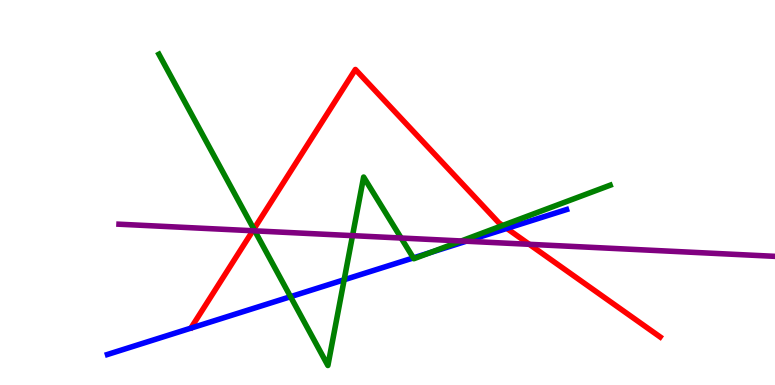[{'lines': ['blue', 'red'], 'intersections': [{'x': 6.54, 'y': 4.07}]}, {'lines': ['green', 'red'], 'intersections': [{'x': 3.28, 'y': 4.05}, {'x': 6.49, 'y': 4.14}]}, {'lines': ['purple', 'red'], 'intersections': [{'x': 3.26, 'y': 4.01}, {'x': 6.83, 'y': 3.65}]}, {'lines': ['blue', 'green'], 'intersections': [{'x': 3.75, 'y': 2.29}, {'x': 4.44, 'y': 2.73}, {'x': 5.33, 'y': 3.3}, {'x': 5.55, 'y': 3.44}]}, {'lines': ['blue', 'purple'], 'intersections': [{'x': 6.02, 'y': 3.73}]}, {'lines': ['green', 'purple'], 'intersections': [{'x': 3.29, 'y': 4.0}, {'x': 4.55, 'y': 3.88}, {'x': 5.18, 'y': 3.82}, {'x': 5.95, 'y': 3.74}]}]